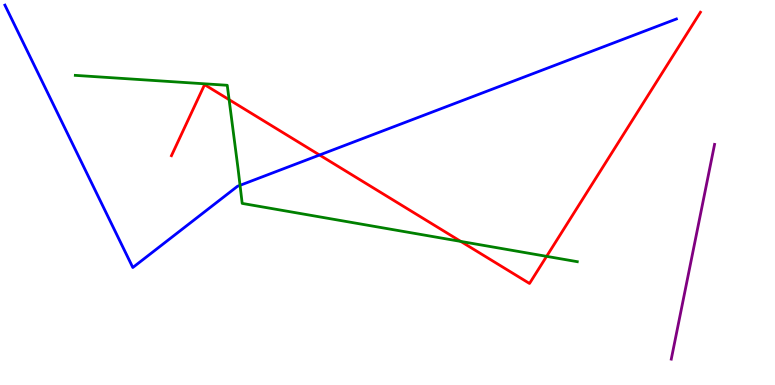[{'lines': ['blue', 'red'], 'intersections': [{'x': 4.12, 'y': 5.97}]}, {'lines': ['green', 'red'], 'intersections': [{'x': 2.96, 'y': 7.41}, {'x': 5.95, 'y': 3.73}, {'x': 7.05, 'y': 3.34}]}, {'lines': ['purple', 'red'], 'intersections': []}, {'lines': ['blue', 'green'], 'intersections': [{'x': 3.1, 'y': 5.19}]}, {'lines': ['blue', 'purple'], 'intersections': []}, {'lines': ['green', 'purple'], 'intersections': []}]